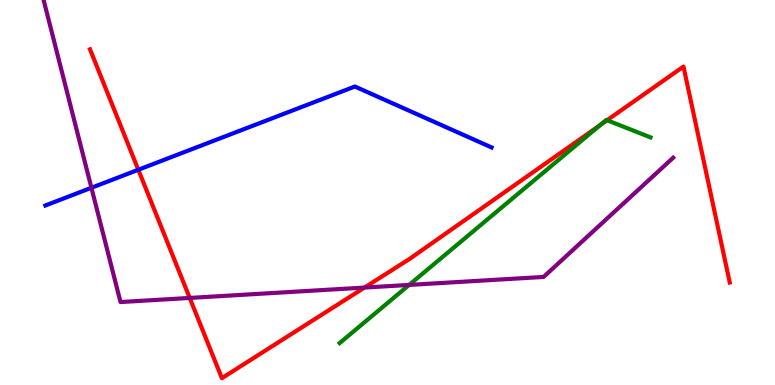[{'lines': ['blue', 'red'], 'intersections': [{'x': 1.78, 'y': 5.59}]}, {'lines': ['green', 'red'], 'intersections': [{'x': 7.74, 'y': 6.75}, {'x': 7.83, 'y': 6.88}]}, {'lines': ['purple', 'red'], 'intersections': [{'x': 2.45, 'y': 2.26}, {'x': 4.7, 'y': 2.53}]}, {'lines': ['blue', 'green'], 'intersections': []}, {'lines': ['blue', 'purple'], 'intersections': [{'x': 1.18, 'y': 5.12}]}, {'lines': ['green', 'purple'], 'intersections': [{'x': 5.28, 'y': 2.6}]}]